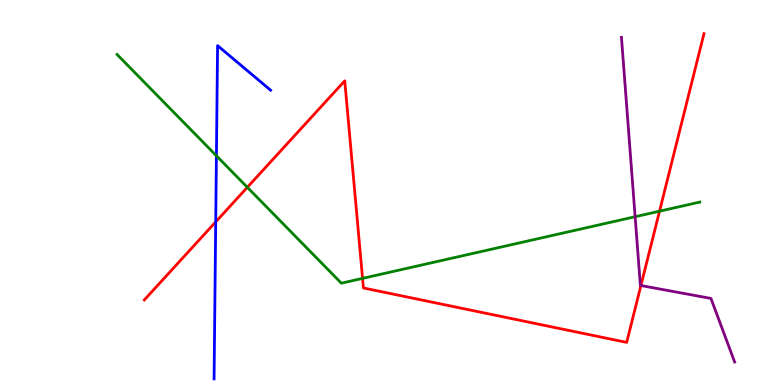[{'lines': ['blue', 'red'], 'intersections': [{'x': 2.78, 'y': 4.24}]}, {'lines': ['green', 'red'], 'intersections': [{'x': 3.19, 'y': 5.13}, {'x': 4.68, 'y': 2.77}, {'x': 8.51, 'y': 4.51}]}, {'lines': ['purple', 'red'], 'intersections': [{'x': 8.27, 'y': 2.58}]}, {'lines': ['blue', 'green'], 'intersections': [{'x': 2.79, 'y': 5.95}]}, {'lines': ['blue', 'purple'], 'intersections': []}, {'lines': ['green', 'purple'], 'intersections': [{'x': 8.2, 'y': 4.37}]}]